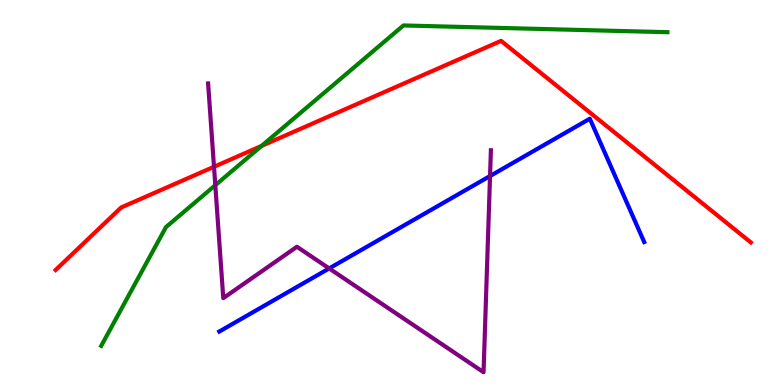[{'lines': ['blue', 'red'], 'intersections': []}, {'lines': ['green', 'red'], 'intersections': [{'x': 3.38, 'y': 6.21}]}, {'lines': ['purple', 'red'], 'intersections': [{'x': 2.76, 'y': 5.67}]}, {'lines': ['blue', 'green'], 'intersections': []}, {'lines': ['blue', 'purple'], 'intersections': [{'x': 4.25, 'y': 3.03}, {'x': 6.32, 'y': 5.43}]}, {'lines': ['green', 'purple'], 'intersections': [{'x': 2.78, 'y': 5.19}]}]